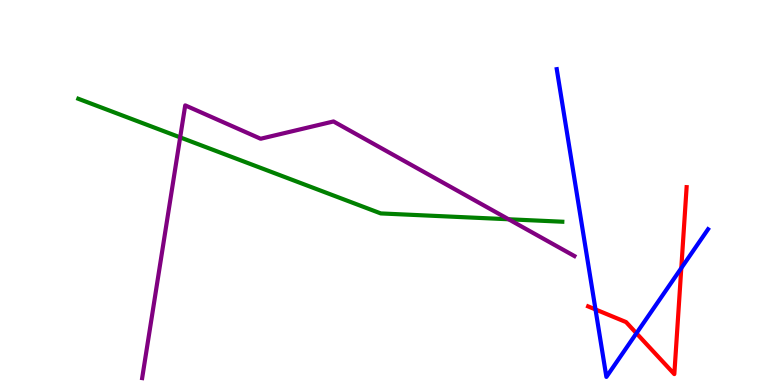[{'lines': ['blue', 'red'], 'intersections': [{'x': 7.68, 'y': 1.96}, {'x': 8.21, 'y': 1.34}, {'x': 8.79, 'y': 3.04}]}, {'lines': ['green', 'red'], 'intersections': []}, {'lines': ['purple', 'red'], 'intersections': []}, {'lines': ['blue', 'green'], 'intersections': []}, {'lines': ['blue', 'purple'], 'intersections': []}, {'lines': ['green', 'purple'], 'intersections': [{'x': 2.32, 'y': 6.43}, {'x': 6.56, 'y': 4.3}]}]